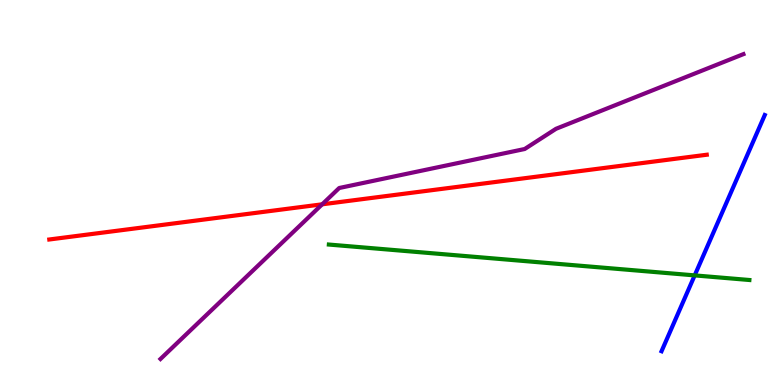[{'lines': ['blue', 'red'], 'intersections': []}, {'lines': ['green', 'red'], 'intersections': []}, {'lines': ['purple', 'red'], 'intersections': [{'x': 4.16, 'y': 4.69}]}, {'lines': ['blue', 'green'], 'intersections': [{'x': 8.96, 'y': 2.85}]}, {'lines': ['blue', 'purple'], 'intersections': []}, {'lines': ['green', 'purple'], 'intersections': []}]